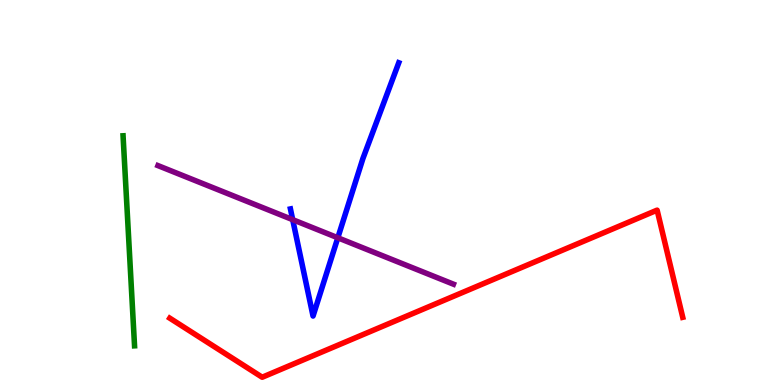[{'lines': ['blue', 'red'], 'intersections': []}, {'lines': ['green', 'red'], 'intersections': []}, {'lines': ['purple', 'red'], 'intersections': []}, {'lines': ['blue', 'green'], 'intersections': []}, {'lines': ['blue', 'purple'], 'intersections': [{'x': 3.78, 'y': 4.29}, {'x': 4.36, 'y': 3.82}]}, {'lines': ['green', 'purple'], 'intersections': []}]